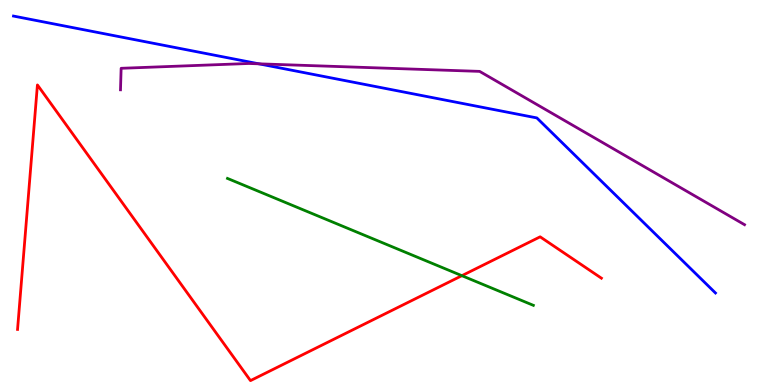[{'lines': ['blue', 'red'], 'intersections': []}, {'lines': ['green', 'red'], 'intersections': [{'x': 5.96, 'y': 2.84}]}, {'lines': ['purple', 'red'], 'intersections': []}, {'lines': ['blue', 'green'], 'intersections': []}, {'lines': ['blue', 'purple'], 'intersections': [{'x': 3.34, 'y': 8.34}]}, {'lines': ['green', 'purple'], 'intersections': []}]